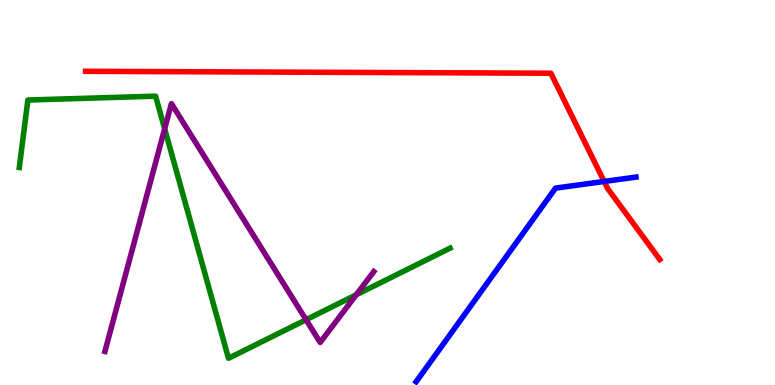[{'lines': ['blue', 'red'], 'intersections': [{'x': 7.8, 'y': 5.29}]}, {'lines': ['green', 'red'], 'intersections': []}, {'lines': ['purple', 'red'], 'intersections': []}, {'lines': ['blue', 'green'], 'intersections': []}, {'lines': ['blue', 'purple'], 'intersections': []}, {'lines': ['green', 'purple'], 'intersections': [{'x': 2.12, 'y': 6.65}, {'x': 3.95, 'y': 1.7}, {'x': 4.6, 'y': 2.34}]}]